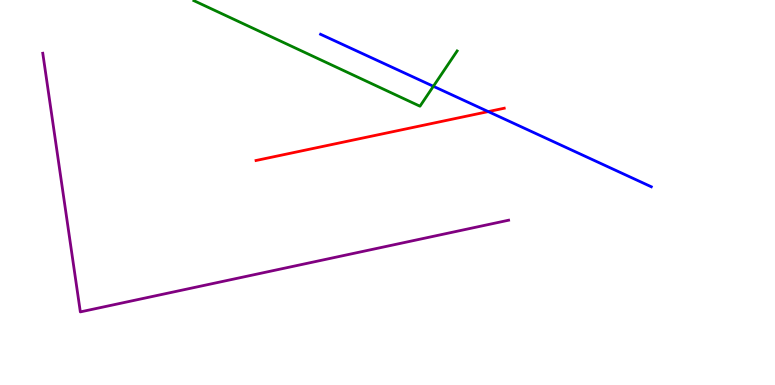[{'lines': ['blue', 'red'], 'intersections': [{'x': 6.3, 'y': 7.1}]}, {'lines': ['green', 'red'], 'intersections': []}, {'lines': ['purple', 'red'], 'intersections': []}, {'lines': ['blue', 'green'], 'intersections': [{'x': 5.59, 'y': 7.76}]}, {'lines': ['blue', 'purple'], 'intersections': []}, {'lines': ['green', 'purple'], 'intersections': []}]